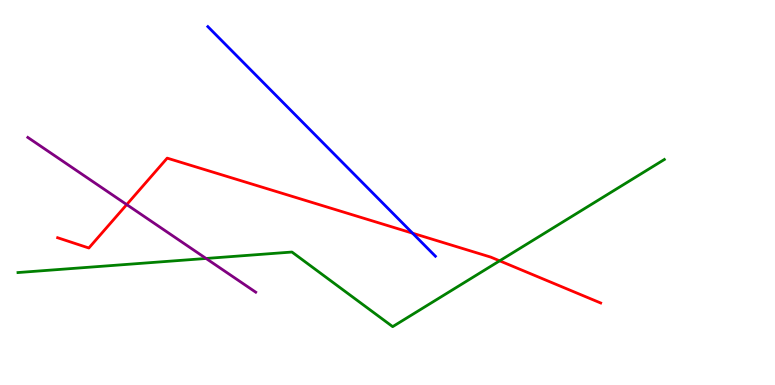[{'lines': ['blue', 'red'], 'intersections': [{'x': 5.32, 'y': 3.94}]}, {'lines': ['green', 'red'], 'intersections': [{'x': 6.45, 'y': 3.23}]}, {'lines': ['purple', 'red'], 'intersections': [{'x': 1.63, 'y': 4.69}]}, {'lines': ['blue', 'green'], 'intersections': []}, {'lines': ['blue', 'purple'], 'intersections': []}, {'lines': ['green', 'purple'], 'intersections': [{'x': 2.66, 'y': 3.29}]}]